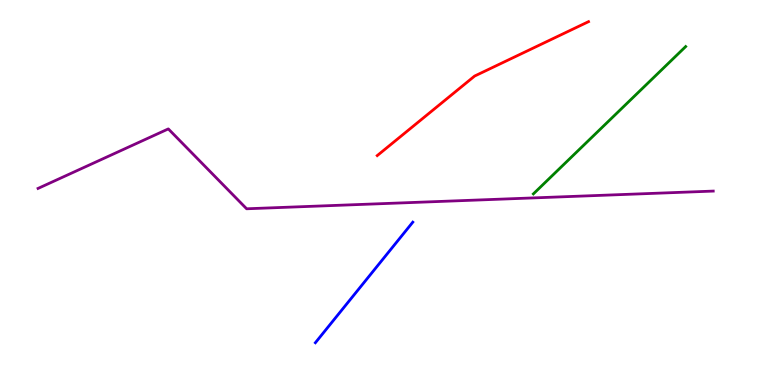[{'lines': ['blue', 'red'], 'intersections': []}, {'lines': ['green', 'red'], 'intersections': []}, {'lines': ['purple', 'red'], 'intersections': []}, {'lines': ['blue', 'green'], 'intersections': []}, {'lines': ['blue', 'purple'], 'intersections': []}, {'lines': ['green', 'purple'], 'intersections': []}]